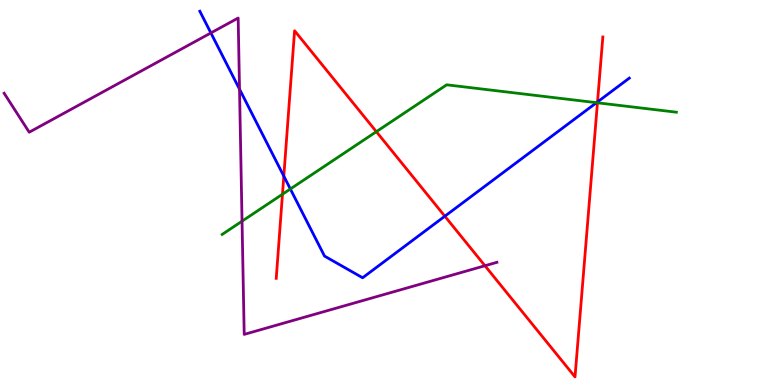[{'lines': ['blue', 'red'], 'intersections': [{'x': 3.66, 'y': 5.42}, {'x': 5.74, 'y': 4.38}, {'x': 7.71, 'y': 7.35}]}, {'lines': ['green', 'red'], 'intersections': [{'x': 3.64, 'y': 4.95}, {'x': 4.86, 'y': 6.58}, {'x': 7.71, 'y': 7.33}]}, {'lines': ['purple', 'red'], 'intersections': [{'x': 6.26, 'y': 3.1}]}, {'lines': ['blue', 'green'], 'intersections': [{'x': 3.75, 'y': 5.09}, {'x': 7.7, 'y': 7.33}]}, {'lines': ['blue', 'purple'], 'intersections': [{'x': 2.72, 'y': 9.14}, {'x': 3.09, 'y': 7.68}]}, {'lines': ['green', 'purple'], 'intersections': [{'x': 3.12, 'y': 4.26}]}]